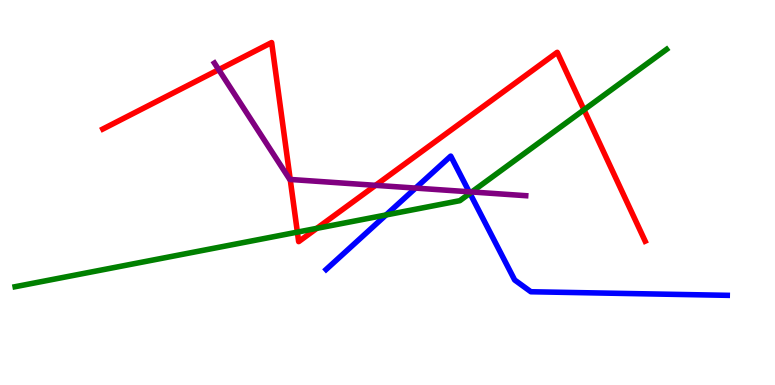[{'lines': ['blue', 'red'], 'intersections': []}, {'lines': ['green', 'red'], 'intersections': [{'x': 3.84, 'y': 3.97}, {'x': 4.09, 'y': 4.07}, {'x': 7.54, 'y': 7.15}]}, {'lines': ['purple', 'red'], 'intersections': [{'x': 2.82, 'y': 8.19}, {'x': 3.74, 'y': 5.34}, {'x': 4.85, 'y': 5.19}]}, {'lines': ['blue', 'green'], 'intersections': [{'x': 4.98, 'y': 4.42}, {'x': 6.06, 'y': 4.98}]}, {'lines': ['blue', 'purple'], 'intersections': [{'x': 5.36, 'y': 5.11}, {'x': 6.05, 'y': 5.02}]}, {'lines': ['green', 'purple'], 'intersections': [{'x': 6.09, 'y': 5.01}]}]